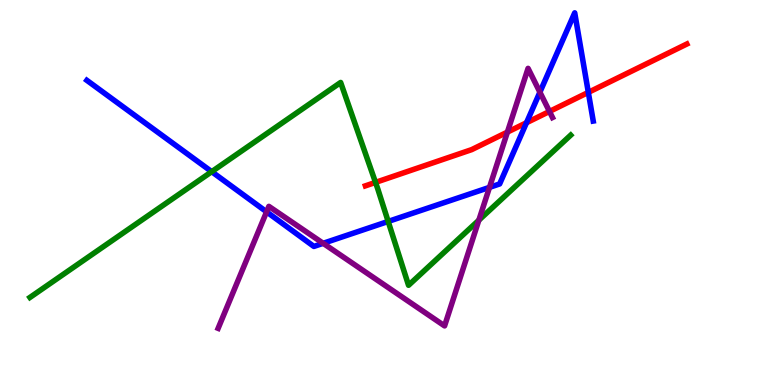[{'lines': ['blue', 'red'], 'intersections': [{'x': 6.79, 'y': 6.81}, {'x': 7.59, 'y': 7.6}]}, {'lines': ['green', 'red'], 'intersections': [{'x': 4.85, 'y': 5.26}]}, {'lines': ['purple', 'red'], 'intersections': [{'x': 6.55, 'y': 6.57}, {'x': 7.09, 'y': 7.11}]}, {'lines': ['blue', 'green'], 'intersections': [{'x': 2.73, 'y': 5.54}, {'x': 5.01, 'y': 4.25}]}, {'lines': ['blue', 'purple'], 'intersections': [{'x': 3.44, 'y': 4.5}, {'x': 4.17, 'y': 3.68}, {'x': 6.32, 'y': 5.13}, {'x': 6.97, 'y': 7.61}]}, {'lines': ['green', 'purple'], 'intersections': [{'x': 6.18, 'y': 4.28}]}]